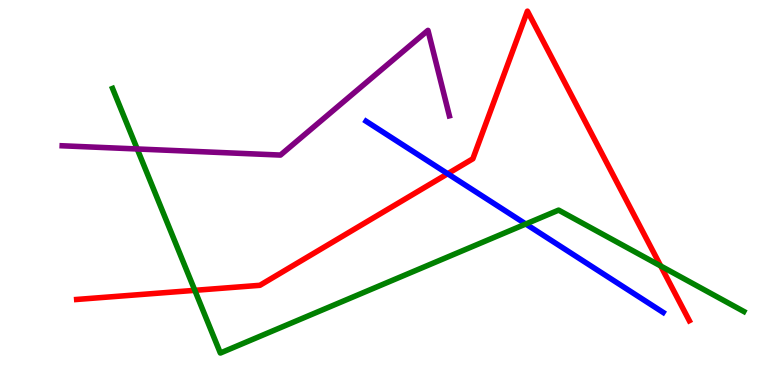[{'lines': ['blue', 'red'], 'intersections': [{'x': 5.78, 'y': 5.49}]}, {'lines': ['green', 'red'], 'intersections': [{'x': 2.51, 'y': 2.46}, {'x': 8.53, 'y': 3.09}]}, {'lines': ['purple', 'red'], 'intersections': []}, {'lines': ['blue', 'green'], 'intersections': [{'x': 6.78, 'y': 4.18}]}, {'lines': ['blue', 'purple'], 'intersections': []}, {'lines': ['green', 'purple'], 'intersections': [{'x': 1.77, 'y': 6.13}]}]